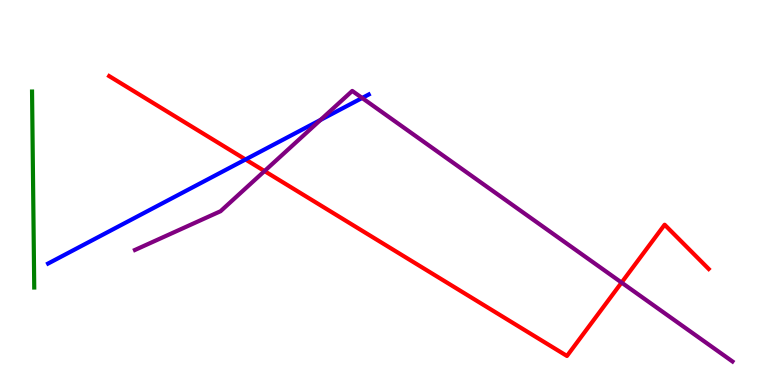[{'lines': ['blue', 'red'], 'intersections': [{'x': 3.17, 'y': 5.86}]}, {'lines': ['green', 'red'], 'intersections': []}, {'lines': ['purple', 'red'], 'intersections': [{'x': 3.41, 'y': 5.56}, {'x': 8.02, 'y': 2.66}]}, {'lines': ['blue', 'green'], 'intersections': []}, {'lines': ['blue', 'purple'], 'intersections': [{'x': 4.14, 'y': 6.88}, {'x': 4.67, 'y': 7.46}]}, {'lines': ['green', 'purple'], 'intersections': []}]